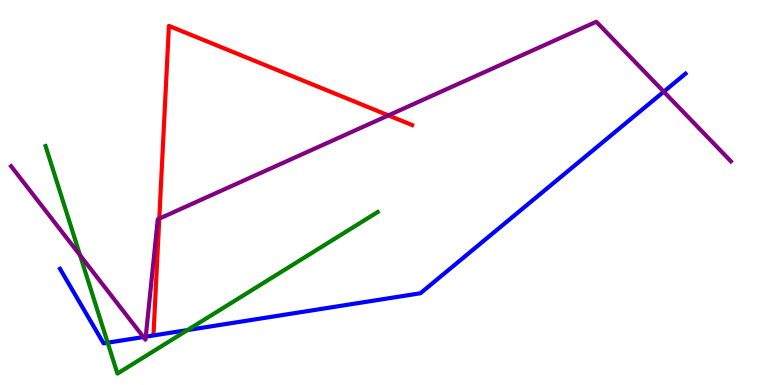[{'lines': ['blue', 'red'], 'intersections': []}, {'lines': ['green', 'red'], 'intersections': []}, {'lines': ['purple', 'red'], 'intersections': [{'x': 2.06, 'y': 4.32}, {'x': 5.01, 'y': 7.0}]}, {'lines': ['blue', 'green'], 'intersections': [{'x': 1.39, 'y': 1.1}, {'x': 2.42, 'y': 1.43}]}, {'lines': ['blue', 'purple'], 'intersections': [{'x': 1.85, 'y': 1.25}, {'x': 1.88, 'y': 1.26}, {'x': 8.56, 'y': 7.62}]}, {'lines': ['green', 'purple'], 'intersections': [{'x': 1.03, 'y': 3.37}]}]